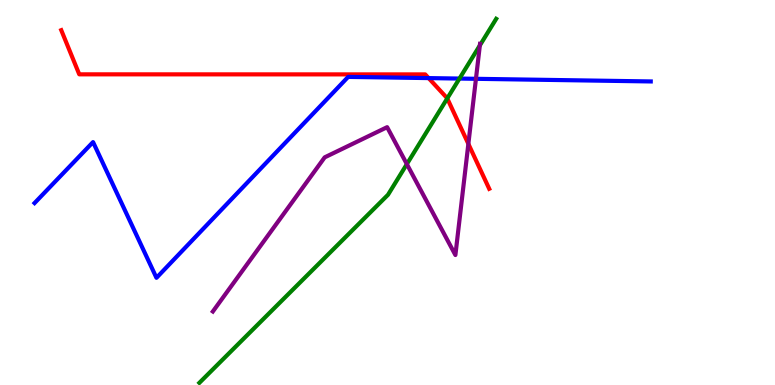[{'lines': ['blue', 'red'], 'intersections': [{'x': 5.53, 'y': 7.97}]}, {'lines': ['green', 'red'], 'intersections': [{'x': 5.77, 'y': 7.44}]}, {'lines': ['purple', 'red'], 'intersections': [{'x': 6.04, 'y': 6.26}]}, {'lines': ['blue', 'green'], 'intersections': [{'x': 5.93, 'y': 7.96}]}, {'lines': ['blue', 'purple'], 'intersections': [{'x': 6.14, 'y': 7.95}]}, {'lines': ['green', 'purple'], 'intersections': [{'x': 5.25, 'y': 5.74}, {'x': 6.19, 'y': 8.82}]}]